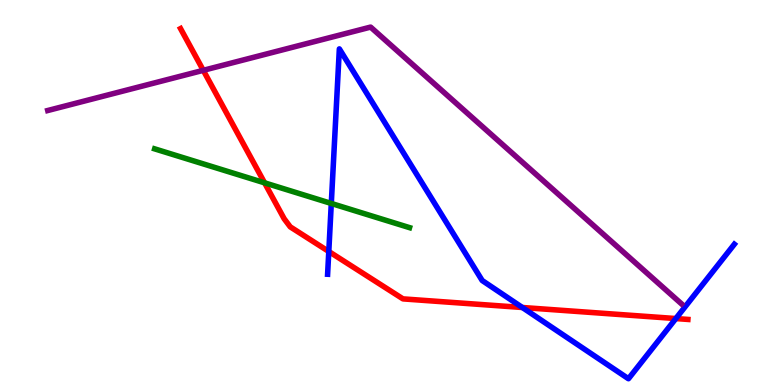[{'lines': ['blue', 'red'], 'intersections': [{'x': 4.24, 'y': 3.47}, {'x': 6.74, 'y': 2.01}, {'x': 8.72, 'y': 1.73}]}, {'lines': ['green', 'red'], 'intersections': [{'x': 3.41, 'y': 5.25}]}, {'lines': ['purple', 'red'], 'intersections': [{'x': 2.62, 'y': 8.17}]}, {'lines': ['blue', 'green'], 'intersections': [{'x': 4.27, 'y': 4.72}]}, {'lines': ['blue', 'purple'], 'intersections': []}, {'lines': ['green', 'purple'], 'intersections': []}]